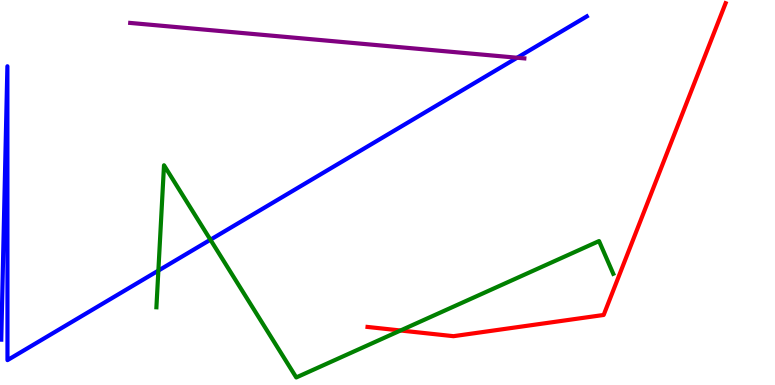[{'lines': ['blue', 'red'], 'intersections': []}, {'lines': ['green', 'red'], 'intersections': [{'x': 5.17, 'y': 1.42}]}, {'lines': ['purple', 'red'], 'intersections': []}, {'lines': ['blue', 'green'], 'intersections': [{'x': 2.04, 'y': 2.97}, {'x': 2.72, 'y': 3.77}]}, {'lines': ['blue', 'purple'], 'intersections': [{'x': 6.67, 'y': 8.5}]}, {'lines': ['green', 'purple'], 'intersections': []}]